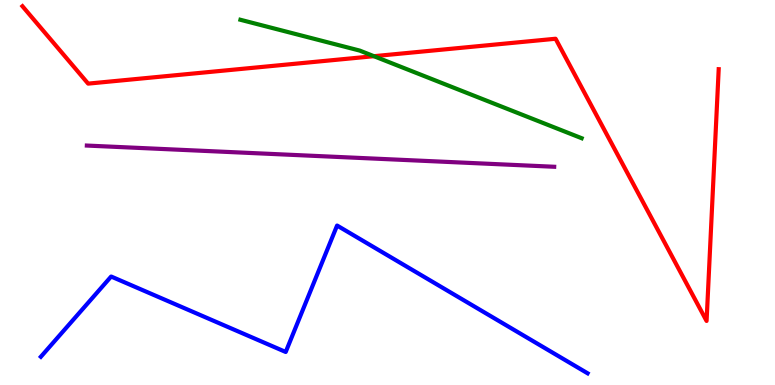[{'lines': ['blue', 'red'], 'intersections': []}, {'lines': ['green', 'red'], 'intersections': [{'x': 4.82, 'y': 8.54}]}, {'lines': ['purple', 'red'], 'intersections': []}, {'lines': ['blue', 'green'], 'intersections': []}, {'lines': ['blue', 'purple'], 'intersections': []}, {'lines': ['green', 'purple'], 'intersections': []}]